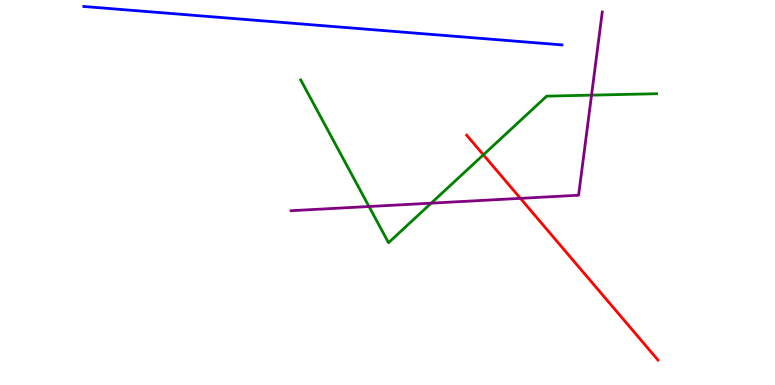[{'lines': ['blue', 'red'], 'intersections': []}, {'lines': ['green', 'red'], 'intersections': [{'x': 6.24, 'y': 5.98}]}, {'lines': ['purple', 'red'], 'intersections': [{'x': 6.71, 'y': 4.85}]}, {'lines': ['blue', 'green'], 'intersections': []}, {'lines': ['blue', 'purple'], 'intersections': []}, {'lines': ['green', 'purple'], 'intersections': [{'x': 4.76, 'y': 4.64}, {'x': 5.56, 'y': 4.72}, {'x': 7.63, 'y': 7.53}]}]